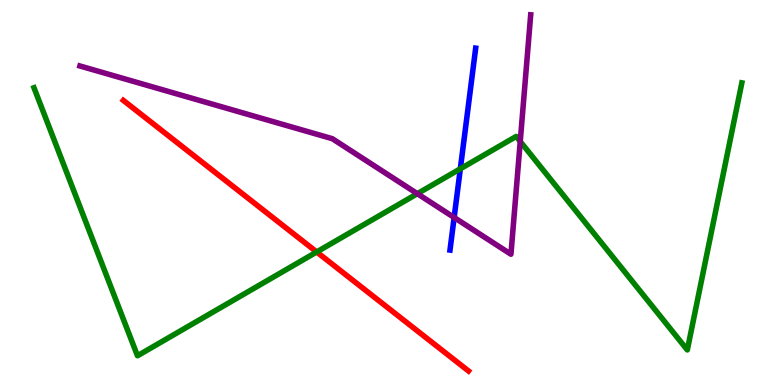[{'lines': ['blue', 'red'], 'intersections': []}, {'lines': ['green', 'red'], 'intersections': [{'x': 4.09, 'y': 3.46}]}, {'lines': ['purple', 'red'], 'intersections': []}, {'lines': ['blue', 'green'], 'intersections': [{'x': 5.94, 'y': 5.62}]}, {'lines': ['blue', 'purple'], 'intersections': [{'x': 5.86, 'y': 4.35}]}, {'lines': ['green', 'purple'], 'intersections': [{'x': 5.39, 'y': 4.97}, {'x': 6.71, 'y': 6.33}]}]